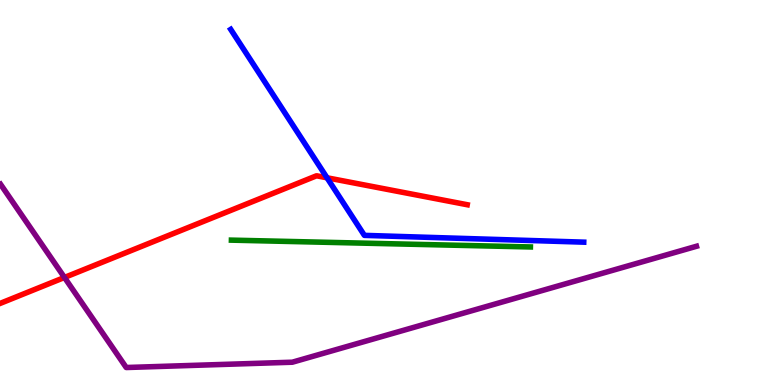[{'lines': ['blue', 'red'], 'intersections': [{'x': 4.22, 'y': 5.38}]}, {'lines': ['green', 'red'], 'intersections': []}, {'lines': ['purple', 'red'], 'intersections': [{'x': 0.832, 'y': 2.79}]}, {'lines': ['blue', 'green'], 'intersections': []}, {'lines': ['blue', 'purple'], 'intersections': []}, {'lines': ['green', 'purple'], 'intersections': []}]